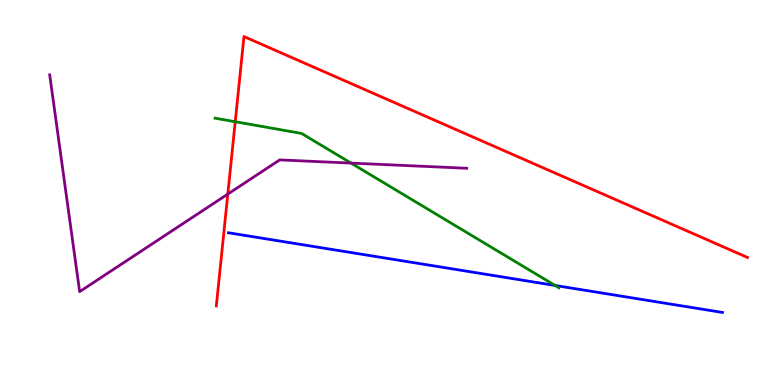[{'lines': ['blue', 'red'], 'intersections': []}, {'lines': ['green', 'red'], 'intersections': [{'x': 3.04, 'y': 6.84}]}, {'lines': ['purple', 'red'], 'intersections': [{'x': 2.94, 'y': 4.96}]}, {'lines': ['blue', 'green'], 'intersections': [{'x': 7.16, 'y': 2.59}]}, {'lines': ['blue', 'purple'], 'intersections': []}, {'lines': ['green', 'purple'], 'intersections': [{'x': 4.53, 'y': 5.76}]}]